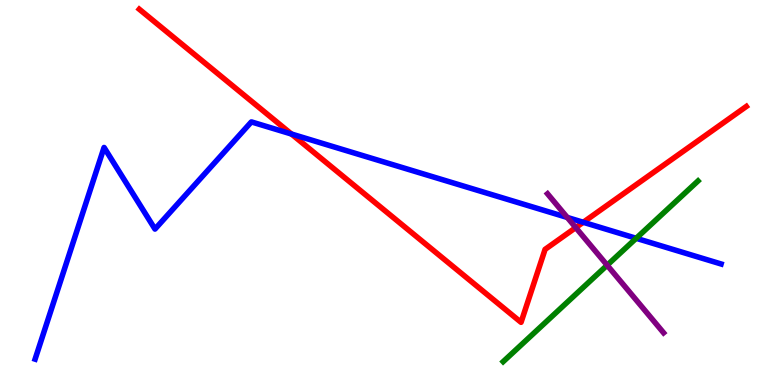[{'lines': ['blue', 'red'], 'intersections': [{'x': 3.76, 'y': 6.52}, {'x': 7.53, 'y': 4.23}]}, {'lines': ['green', 'red'], 'intersections': []}, {'lines': ['purple', 'red'], 'intersections': [{'x': 7.43, 'y': 4.09}]}, {'lines': ['blue', 'green'], 'intersections': [{'x': 8.21, 'y': 3.81}]}, {'lines': ['blue', 'purple'], 'intersections': [{'x': 7.32, 'y': 4.35}]}, {'lines': ['green', 'purple'], 'intersections': [{'x': 7.83, 'y': 3.11}]}]